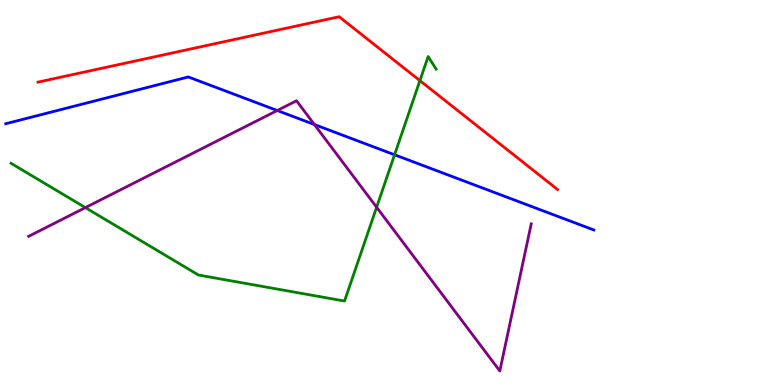[{'lines': ['blue', 'red'], 'intersections': []}, {'lines': ['green', 'red'], 'intersections': [{'x': 5.42, 'y': 7.91}]}, {'lines': ['purple', 'red'], 'intersections': []}, {'lines': ['blue', 'green'], 'intersections': [{'x': 5.09, 'y': 5.98}]}, {'lines': ['blue', 'purple'], 'intersections': [{'x': 3.58, 'y': 7.13}, {'x': 4.06, 'y': 6.77}]}, {'lines': ['green', 'purple'], 'intersections': [{'x': 1.1, 'y': 4.61}, {'x': 4.86, 'y': 4.62}]}]